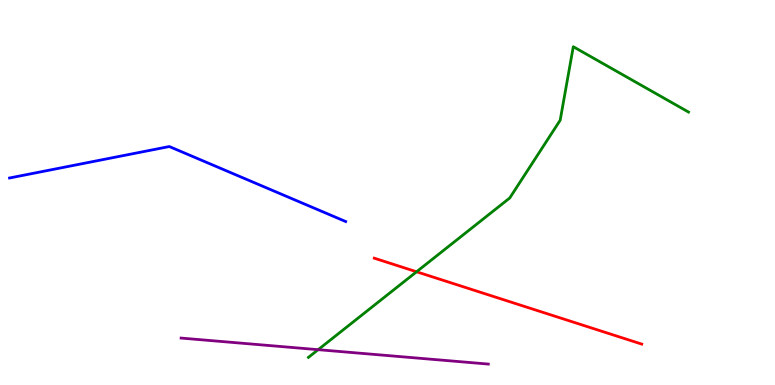[{'lines': ['blue', 'red'], 'intersections': []}, {'lines': ['green', 'red'], 'intersections': [{'x': 5.37, 'y': 2.94}]}, {'lines': ['purple', 'red'], 'intersections': []}, {'lines': ['blue', 'green'], 'intersections': []}, {'lines': ['blue', 'purple'], 'intersections': []}, {'lines': ['green', 'purple'], 'intersections': [{'x': 4.11, 'y': 0.918}]}]